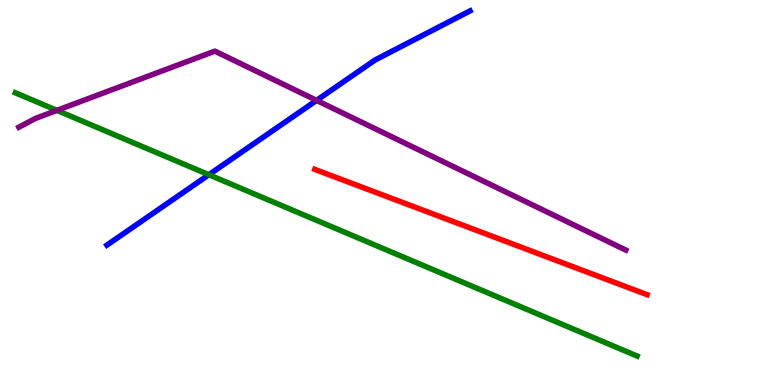[{'lines': ['blue', 'red'], 'intersections': []}, {'lines': ['green', 'red'], 'intersections': []}, {'lines': ['purple', 'red'], 'intersections': []}, {'lines': ['blue', 'green'], 'intersections': [{'x': 2.7, 'y': 5.46}]}, {'lines': ['blue', 'purple'], 'intersections': [{'x': 4.08, 'y': 7.39}]}, {'lines': ['green', 'purple'], 'intersections': [{'x': 0.734, 'y': 7.13}]}]